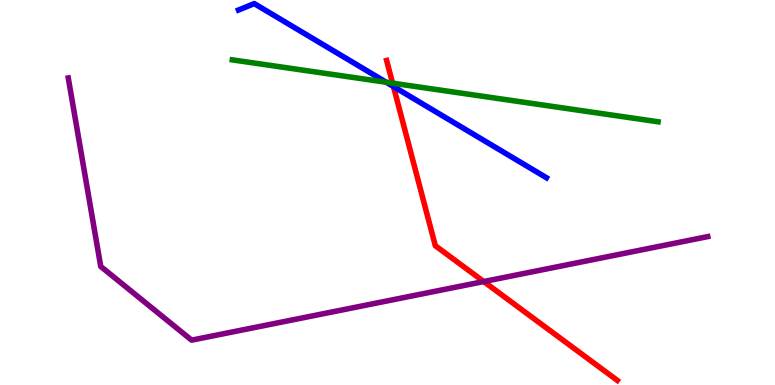[{'lines': ['blue', 'red'], 'intersections': [{'x': 5.08, 'y': 7.75}]}, {'lines': ['green', 'red'], 'intersections': [{'x': 5.07, 'y': 7.84}]}, {'lines': ['purple', 'red'], 'intersections': [{'x': 6.24, 'y': 2.69}]}, {'lines': ['blue', 'green'], 'intersections': [{'x': 4.98, 'y': 7.86}]}, {'lines': ['blue', 'purple'], 'intersections': []}, {'lines': ['green', 'purple'], 'intersections': []}]